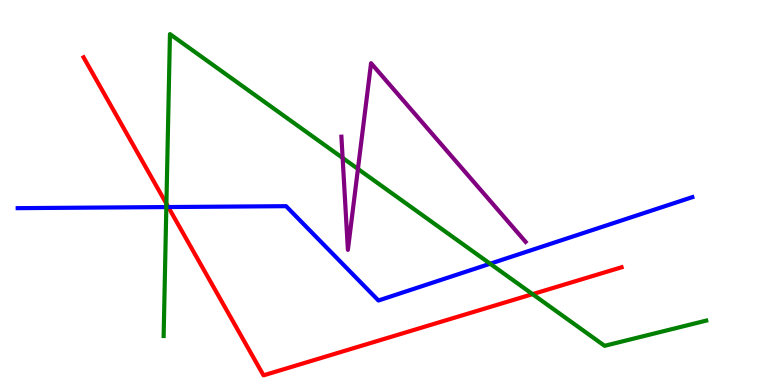[{'lines': ['blue', 'red'], 'intersections': [{'x': 2.17, 'y': 4.62}]}, {'lines': ['green', 'red'], 'intersections': [{'x': 2.15, 'y': 4.71}, {'x': 6.87, 'y': 2.36}]}, {'lines': ['purple', 'red'], 'intersections': []}, {'lines': ['blue', 'green'], 'intersections': [{'x': 2.15, 'y': 4.62}, {'x': 6.32, 'y': 3.15}]}, {'lines': ['blue', 'purple'], 'intersections': []}, {'lines': ['green', 'purple'], 'intersections': [{'x': 4.42, 'y': 5.9}, {'x': 4.62, 'y': 5.61}]}]